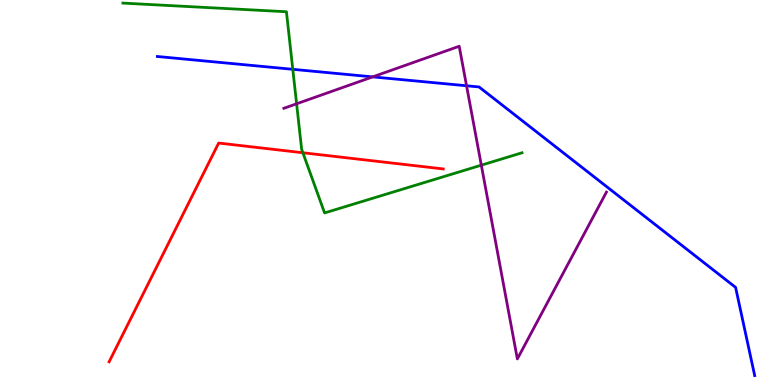[{'lines': ['blue', 'red'], 'intersections': []}, {'lines': ['green', 'red'], 'intersections': [{'x': 3.91, 'y': 6.03}]}, {'lines': ['purple', 'red'], 'intersections': []}, {'lines': ['blue', 'green'], 'intersections': [{'x': 3.78, 'y': 8.2}]}, {'lines': ['blue', 'purple'], 'intersections': [{'x': 4.81, 'y': 8.0}, {'x': 6.02, 'y': 7.77}]}, {'lines': ['green', 'purple'], 'intersections': [{'x': 3.83, 'y': 7.3}, {'x': 6.21, 'y': 5.71}]}]